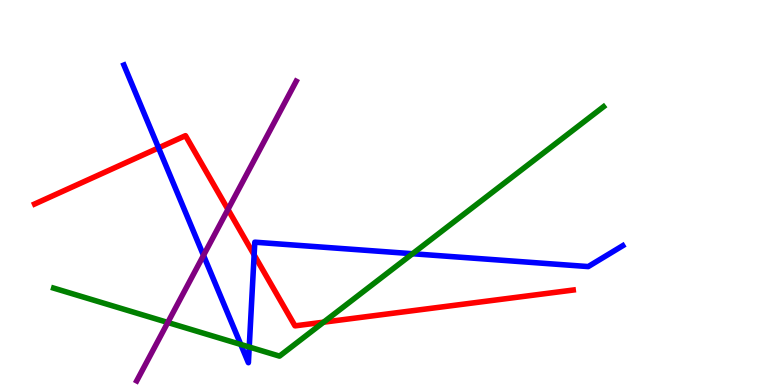[{'lines': ['blue', 'red'], 'intersections': [{'x': 2.05, 'y': 6.16}, {'x': 3.28, 'y': 3.38}]}, {'lines': ['green', 'red'], 'intersections': [{'x': 4.18, 'y': 1.63}]}, {'lines': ['purple', 'red'], 'intersections': [{'x': 2.94, 'y': 4.56}]}, {'lines': ['blue', 'green'], 'intersections': [{'x': 3.11, 'y': 1.05}, {'x': 3.22, 'y': 0.987}, {'x': 5.32, 'y': 3.41}]}, {'lines': ['blue', 'purple'], 'intersections': [{'x': 2.63, 'y': 3.37}]}, {'lines': ['green', 'purple'], 'intersections': [{'x': 2.17, 'y': 1.62}]}]